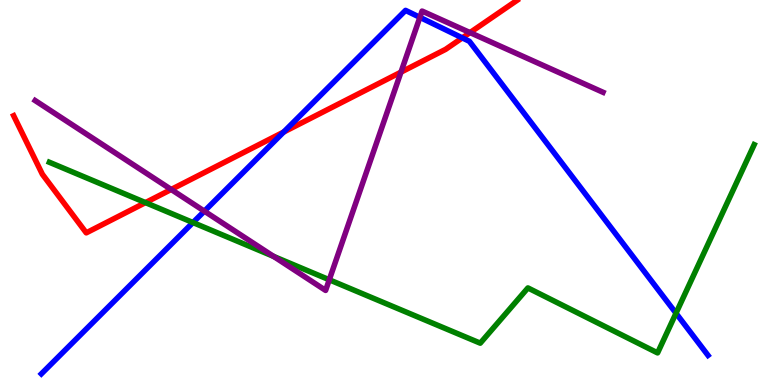[{'lines': ['blue', 'red'], 'intersections': [{'x': 3.66, 'y': 6.57}, {'x': 5.97, 'y': 9.02}]}, {'lines': ['green', 'red'], 'intersections': [{'x': 1.88, 'y': 4.74}]}, {'lines': ['purple', 'red'], 'intersections': [{'x': 2.21, 'y': 5.08}, {'x': 5.17, 'y': 8.13}, {'x': 6.06, 'y': 9.15}]}, {'lines': ['blue', 'green'], 'intersections': [{'x': 2.49, 'y': 4.22}, {'x': 8.72, 'y': 1.86}]}, {'lines': ['blue', 'purple'], 'intersections': [{'x': 2.64, 'y': 4.52}, {'x': 5.42, 'y': 9.55}]}, {'lines': ['green', 'purple'], 'intersections': [{'x': 3.53, 'y': 3.34}, {'x': 4.25, 'y': 2.73}]}]